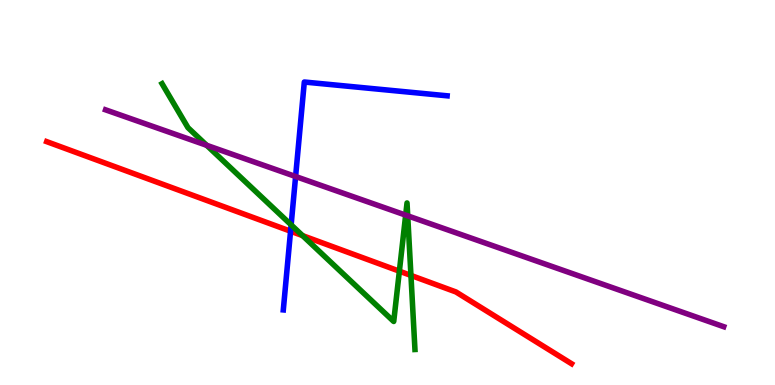[{'lines': ['blue', 'red'], 'intersections': [{'x': 3.75, 'y': 3.99}]}, {'lines': ['green', 'red'], 'intersections': [{'x': 3.9, 'y': 3.88}, {'x': 5.15, 'y': 2.96}, {'x': 5.3, 'y': 2.85}]}, {'lines': ['purple', 'red'], 'intersections': []}, {'lines': ['blue', 'green'], 'intersections': [{'x': 3.76, 'y': 4.16}]}, {'lines': ['blue', 'purple'], 'intersections': [{'x': 3.81, 'y': 5.42}]}, {'lines': ['green', 'purple'], 'intersections': [{'x': 2.67, 'y': 6.23}, {'x': 5.23, 'y': 4.41}, {'x': 5.26, 'y': 4.39}]}]